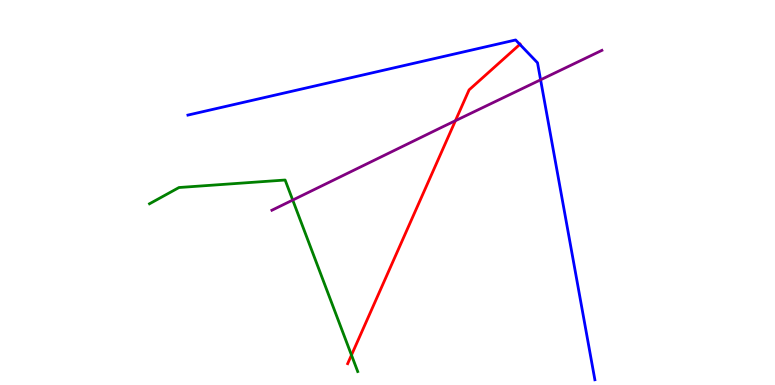[{'lines': ['blue', 'red'], 'intersections': [{'x': 6.71, 'y': 8.85}]}, {'lines': ['green', 'red'], 'intersections': [{'x': 4.54, 'y': 0.777}]}, {'lines': ['purple', 'red'], 'intersections': [{'x': 5.88, 'y': 6.86}]}, {'lines': ['blue', 'green'], 'intersections': []}, {'lines': ['blue', 'purple'], 'intersections': [{'x': 6.98, 'y': 7.93}]}, {'lines': ['green', 'purple'], 'intersections': [{'x': 3.78, 'y': 4.8}]}]